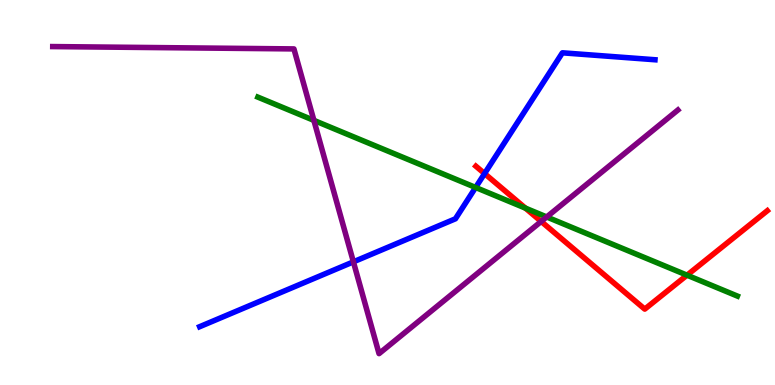[{'lines': ['blue', 'red'], 'intersections': [{'x': 6.25, 'y': 5.49}]}, {'lines': ['green', 'red'], 'intersections': [{'x': 6.78, 'y': 4.59}, {'x': 8.86, 'y': 2.85}]}, {'lines': ['purple', 'red'], 'intersections': [{'x': 6.98, 'y': 4.25}]}, {'lines': ['blue', 'green'], 'intersections': [{'x': 6.14, 'y': 5.13}]}, {'lines': ['blue', 'purple'], 'intersections': [{'x': 4.56, 'y': 3.2}]}, {'lines': ['green', 'purple'], 'intersections': [{'x': 4.05, 'y': 6.87}, {'x': 7.05, 'y': 4.36}]}]